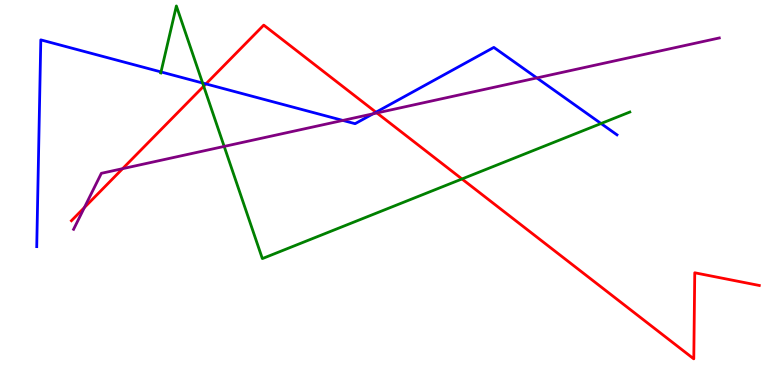[{'lines': ['blue', 'red'], 'intersections': [{'x': 2.66, 'y': 7.82}, {'x': 4.85, 'y': 7.09}]}, {'lines': ['green', 'red'], 'intersections': [{'x': 2.63, 'y': 7.76}, {'x': 5.96, 'y': 5.35}]}, {'lines': ['purple', 'red'], 'intersections': [{'x': 1.09, 'y': 4.61}, {'x': 1.58, 'y': 5.62}, {'x': 4.86, 'y': 7.07}]}, {'lines': ['blue', 'green'], 'intersections': [{'x': 2.08, 'y': 8.13}, {'x': 2.61, 'y': 7.84}, {'x': 7.76, 'y': 6.79}]}, {'lines': ['blue', 'purple'], 'intersections': [{'x': 4.42, 'y': 6.87}, {'x': 4.81, 'y': 7.04}, {'x': 6.93, 'y': 7.98}]}, {'lines': ['green', 'purple'], 'intersections': [{'x': 2.89, 'y': 6.2}]}]